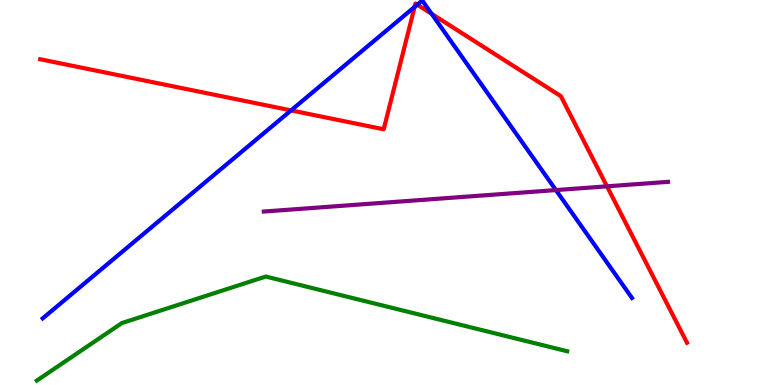[{'lines': ['blue', 'red'], 'intersections': [{'x': 3.76, 'y': 7.13}, {'x': 5.35, 'y': 9.82}, {'x': 5.38, 'y': 9.88}, {'x': 5.57, 'y': 9.64}]}, {'lines': ['green', 'red'], 'intersections': []}, {'lines': ['purple', 'red'], 'intersections': [{'x': 7.83, 'y': 5.16}]}, {'lines': ['blue', 'green'], 'intersections': []}, {'lines': ['blue', 'purple'], 'intersections': [{'x': 7.17, 'y': 5.06}]}, {'lines': ['green', 'purple'], 'intersections': []}]